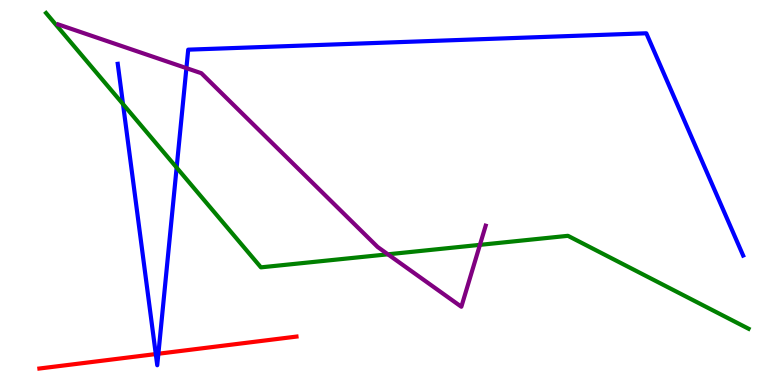[{'lines': ['blue', 'red'], 'intersections': [{'x': 2.01, 'y': 0.803}, {'x': 2.04, 'y': 0.812}]}, {'lines': ['green', 'red'], 'intersections': []}, {'lines': ['purple', 'red'], 'intersections': []}, {'lines': ['blue', 'green'], 'intersections': [{'x': 1.59, 'y': 7.3}, {'x': 2.28, 'y': 5.65}]}, {'lines': ['blue', 'purple'], 'intersections': [{'x': 2.41, 'y': 8.23}]}, {'lines': ['green', 'purple'], 'intersections': [{'x': 5.01, 'y': 3.39}, {'x': 6.19, 'y': 3.64}]}]